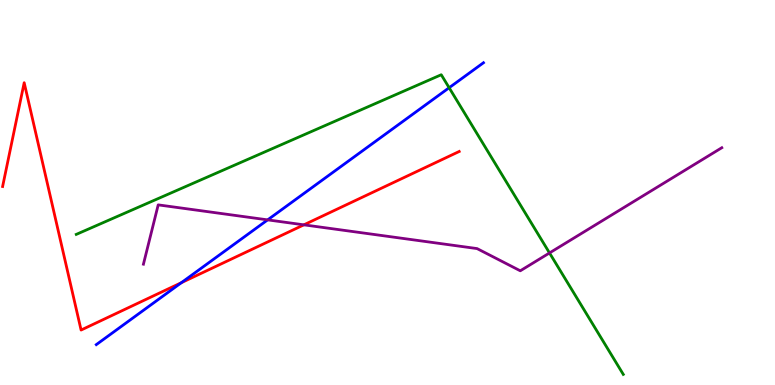[{'lines': ['blue', 'red'], 'intersections': [{'x': 2.34, 'y': 2.66}]}, {'lines': ['green', 'red'], 'intersections': []}, {'lines': ['purple', 'red'], 'intersections': [{'x': 3.92, 'y': 4.16}]}, {'lines': ['blue', 'green'], 'intersections': [{'x': 5.8, 'y': 7.72}]}, {'lines': ['blue', 'purple'], 'intersections': [{'x': 3.45, 'y': 4.29}]}, {'lines': ['green', 'purple'], 'intersections': [{'x': 7.09, 'y': 3.43}]}]